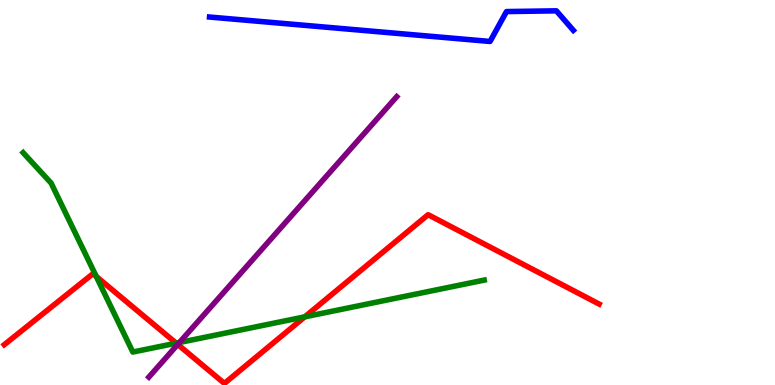[{'lines': ['blue', 'red'], 'intersections': []}, {'lines': ['green', 'red'], 'intersections': [{'x': 1.24, 'y': 2.82}, {'x': 2.27, 'y': 1.09}, {'x': 3.93, 'y': 1.77}]}, {'lines': ['purple', 'red'], 'intersections': [{'x': 2.29, 'y': 1.05}]}, {'lines': ['blue', 'green'], 'intersections': []}, {'lines': ['blue', 'purple'], 'intersections': []}, {'lines': ['green', 'purple'], 'intersections': [{'x': 2.32, 'y': 1.1}]}]